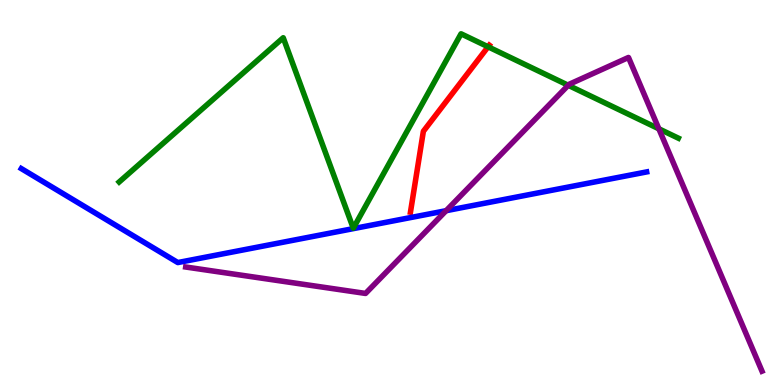[{'lines': ['blue', 'red'], 'intersections': []}, {'lines': ['green', 'red'], 'intersections': [{'x': 6.3, 'y': 8.78}]}, {'lines': ['purple', 'red'], 'intersections': []}, {'lines': ['blue', 'green'], 'intersections': []}, {'lines': ['blue', 'purple'], 'intersections': [{'x': 5.76, 'y': 4.53}]}, {'lines': ['green', 'purple'], 'intersections': [{'x': 7.33, 'y': 7.78}, {'x': 8.5, 'y': 6.65}]}]